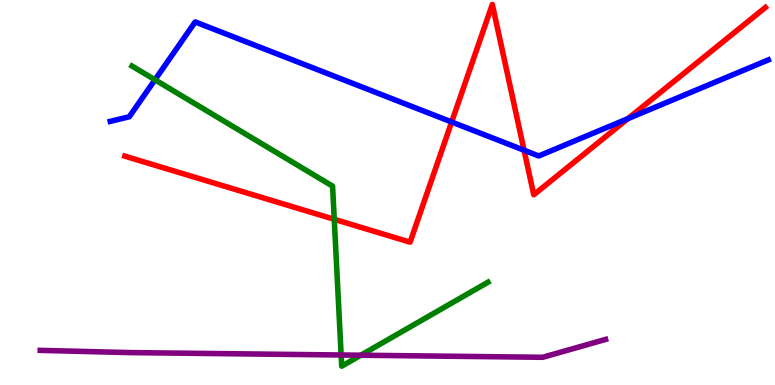[{'lines': ['blue', 'red'], 'intersections': [{'x': 5.83, 'y': 6.83}, {'x': 6.76, 'y': 6.1}, {'x': 8.1, 'y': 6.92}]}, {'lines': ['green', 'red'], 'intersections': [{'x': 4.31, 'y': 4.3}]}, {'lines': ['purple', 'red'], 'intersections': []}, {'lines': ['blue', 'green'], 'intersections': [{'x': 2.0, 'y': 7.93}]}, {'lines': ['blue', 'purple'], 'intersections': []}, {'lines': ['green', 'purple'], 'intersections': [{'x': 4.4, 'y': 0.779}, {'x': 4.66, 'y': 0.774}]}]